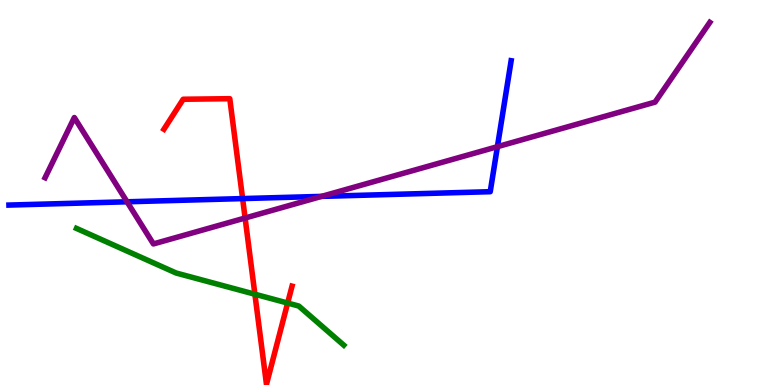[{'lines': ['blue', 'red'], 'intersections': [{'x': 3.13, 'y': 4.84}]}, {'lines': ['green', 'red'], 'intersections': [{'x': 3.29, 'y': 2.36}, {'x': 3.71, 'y': 2.13}]}, {'lines': ['purple', 'red'], 'intersections': [{'x': 3.16, 'y': 4.34}]}, {'lines': ['blue', 'green'], 'intersections': []}, {'lines': ['blue', 'purple'], 'intersections': [{'x': 1.64, 'y': 4.76}, {'x': 4.15, 'y': 4.9}, {'x': 6.42, 'y': 6.19}]}, {'lines': ['green', 'purple'], 'intersections': []}]